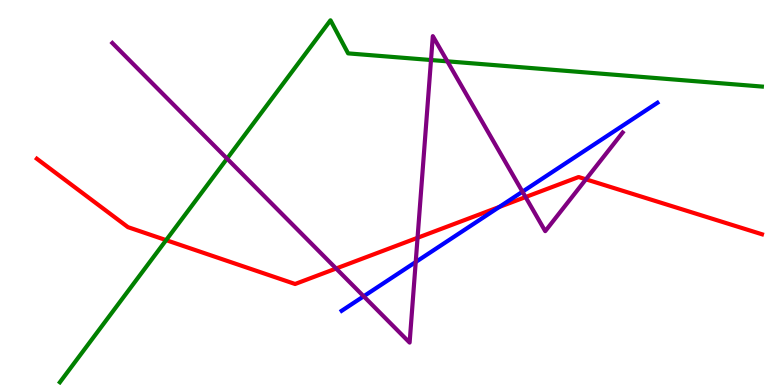[{'lines': ['blue', 'red'], 'intersections': [{'x': 6.44, 'y': 4.62}]}, {'lines': ['green', 'red'], 'intersections': [{'x': 2.14, 'y': 3.76}]}, {'lines': ['purple', 'red'], 'intersections': [{'x': 4.34, 'y': 3.03}, {'x': 5.39, 'y': 3.82}, {'x': 6.78, 'y': 4.88}, {'x': 7.56, 'y': 5.34}]}, {'lines': ['blue', 'green'], 'intersections': []}, {'lines': ['blue', 'purple'], 'intersections': [{'x': 4.69, 'y': 2.3}, {'x': 5.36, 'y': 3.19}, {'x': 6.74, 'y': 5.02}]}, {'lines': ['green', 'purple'], 'intersections': [{'x': 2.93, 'y': 5.88}, {'x': 5.56, 'y': 8.44}, {'x': 5.77, 'y': 8.41}]}]